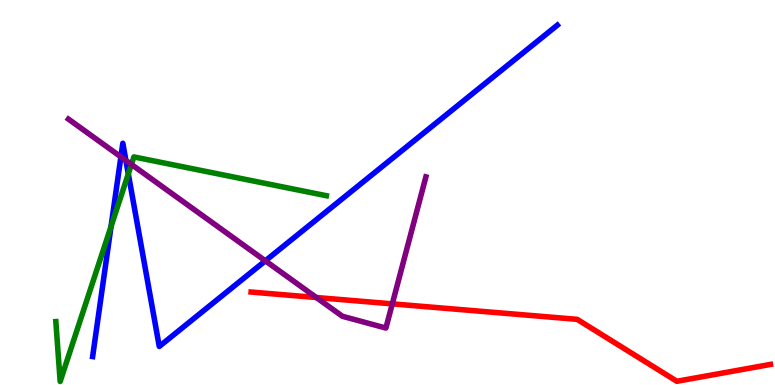[{'lines': ['blue', 'red'], 'intersections': []}, {'lines': ['green', 'red'], 'intersections': []}, {'lines': ['purple', 'red'], 'intersections': [{'x': 4.08, 'y': 2.27}, {'x': 5.06, 'y': 2.11}]}, {'lines': ['blue', 'green'], 'intersections': [{'x': 1.43, 'y': 4.12}, {'x': 1.66, 'y': 5.48}]}, {'lines': ['blue', 'purple'], 'intersections': [{'x': 1.56, 'y': 5.93}, {'x': 1.62, 'y': 5.83}, {'x': 3.42, 'y': 3.23}]}, {'lines': ['green', 'purple'], 'intersections': [{'x': 1.7, 'y': 5.73}]}]